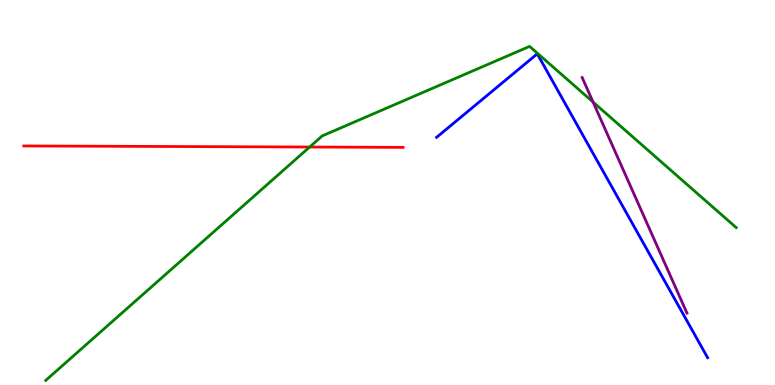[{'lines': ['blue', 'red'], 'intersections': []}, {'lines': ['green', 'red'], 'intersections': [{'x': 4.0, 'y': 6.18}]}, {'lines': ['purple', 'red'], 'intersections': []}, {'lines': ['blue', 'green'], 'intersections': []}, {'lines': ['blue', 'purple'], 'intersections': []}, {'lines': ['green', 'purple'], 'intersections': [{'x': 7.65, 'y': 7.35}]}]